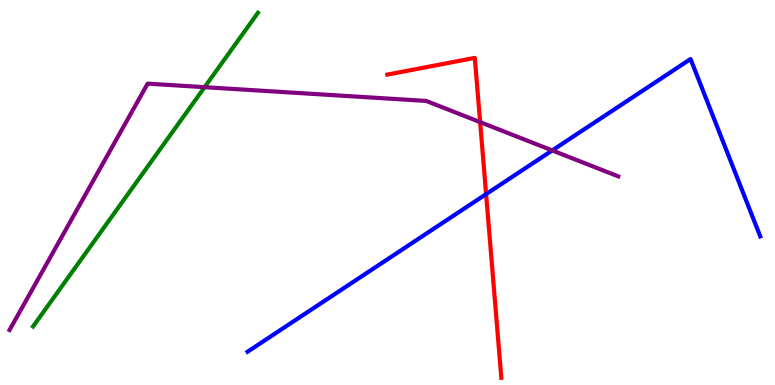[{'lines': ['blue', 'red'], 'intersections': [{'x': 6.27, 'y': 4.96}]}, {'lines': ['green', 'red'], 'intersections': []}, {'lines': ['purple', 'red'], 'intersections': [{'x': 6.2, 'y': 6.83}]}, {'lines': ['blue', 'green'], 'intersections': []}, {'lines': ['blue', 'purple'], 'intersections': [{'x': 7.13, 'y': 6.09}]}, {'lines': ['green', 'purple'], 'intersections': [{'x': 2.64, 'y': 7.74}]}]